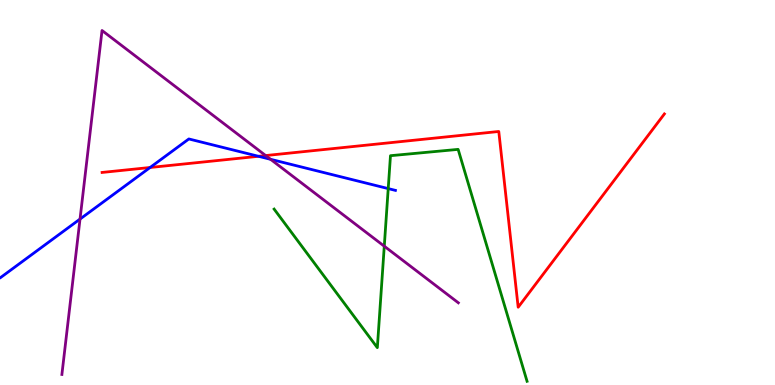[{'lines': ['blue', 'red'], 'intersections': [{'x': 1.94, 'y': 5.65}, {'x': 3.34, 'y': 5.94}]}, {'lines': ['green', 'red'], 'intersections': []}, {'lines': ['purple', 'red'], 'intersections': [{'x': 3.43, 'y': 5.96}]}, {'lines': ['blue', 'green'], 'intersections': [{'x': 5.01, 'y': 5.1}]}, {'lines': ['blue', 'purple'], 'intersections': [{'x': 1.03, 'y': 4.31}, {'x': 3.49, 'y': 5.86}]}, {'lines': ['green', 'purple'], 'intersections': [{'x': 4.96, 'y': 3.61}]}]